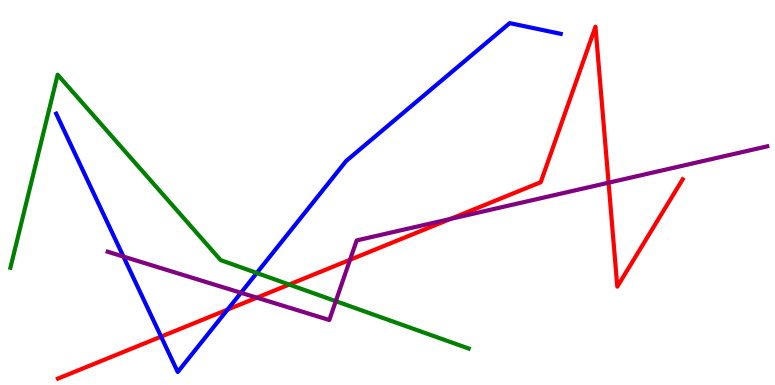[{'lines': ['blue', 'red'], 'intersections': [{'x': 2.08, 'y': 1.26}, {'x': 2.94, 'y': 1.96}]}, {'lines': ['green', 'red'], 'intersections': [{'x': 3.73, 'y': 2.61}]}, {'lines': ['purple', 'red'], 'intersections': [{'x': 3.31, 'y': 2.27}, {'x': 4.52, 'y': 3.25}, {'x': 5.81, 'y': 4.31}, {'x': 7.85, 'y': 5.25}]}, {'lines': ['blue', 'green'], 'intersections': [{'x': 3.31, 'y': 2.91}]}, {'lines': ['blue', 'purple'], 'intersections': [{'x': 1.59, 'y': 3.34}, {'x': 3.11, 'y': 2.4}]}, {'lines': ['green', 'purple'], 'intersections': [{'x': 4.33, 'y': 2.18}]}]